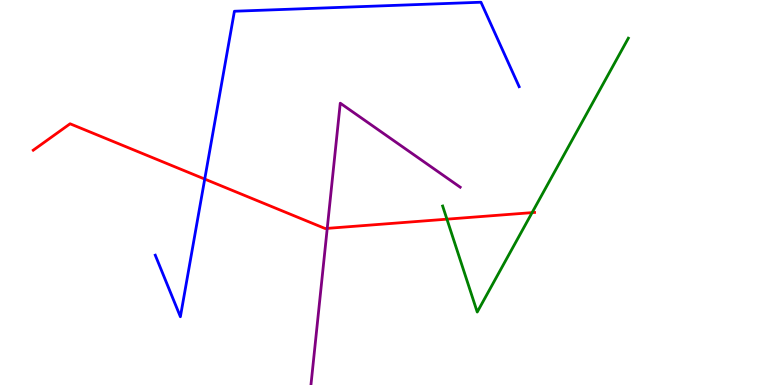[{'lines': ['blue', 'red'], 'intersections': [{'x': 2.64, 'y': 5.35}]}, {'lines': ['green', 'red'], 'intersections': [{'x': 5.77, 'y': 4.31}, {'x': 6.87, 'y': 4.48}]}, {'lines': ['purple', 'red'], 'intersections': [{'x': 4.22, 'y': 4.07}]}, {'lines': ['blue', 'green'], 'intersections': []}, {'lines': ['blue', 'purple'], 'intersections': []}, {'lines': ['green', 'purple'], 'intersections': []}]